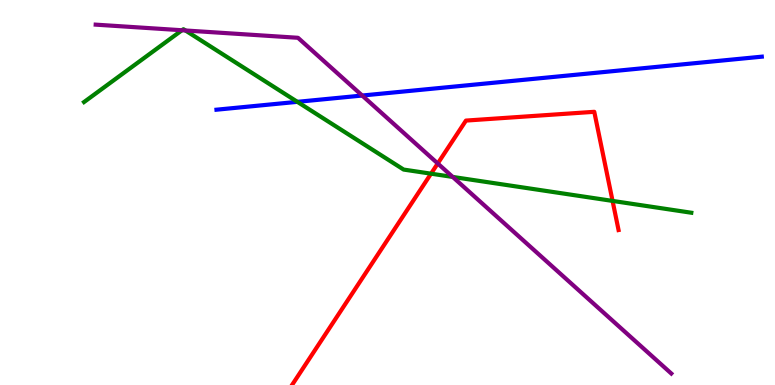[{'lines': ['blue', 'red'], 'intersections': []}, {'lines': ['green', 'red'], 'intersections': [{'x': 5.56, 'y': 5.49}, {'x': 7.9, 'y': 4.78}]}, {'lines': ['purple', 'red'], 'intersections': [{'x': 5.65, 'y': 5.75}]}, {'lines': ['blue', 'green'], 'intersections': [{'x': 3.84, 'y': 7.35}]}, {'lines': ['blue', 'purple'], 'intersections': [{'x': 4.67, 'y': 7.52}]}, {'lines': ['green', 'purple'], 'intersections': [{'x': 2.35, 'y': 9.21}, {'x': 2.39, 'y': 9.21}, {'x': 5.84, 'y': 5.4}]}]